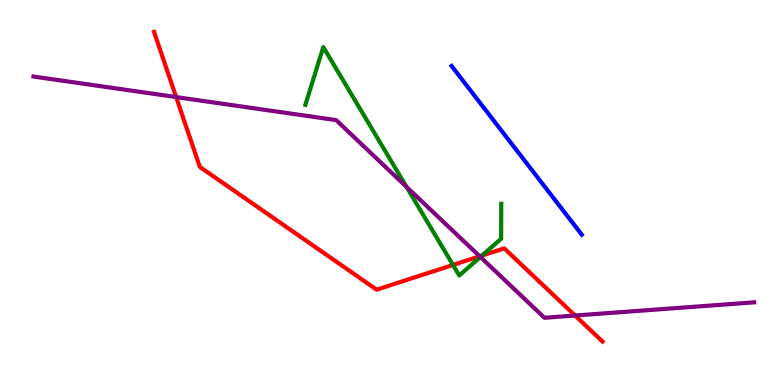[{'lines': ['blue', 'red'], 'intersections': []}, {'lines': ['green', 'red'], 'intersections': [{'x': 5.84, 'y': 3.12}, {'x': 6.22, 'y': 3.36}]}, {'lines': ['purple', 'red'], 'intersections': [{'x': 2.27, 'y': 7.48}, {'x': 6.19, 'y': 3.34}, {'x': 7.42, 'y': 1.8}]}, {'lines': ['blue', 'green'], 'intersections': []}, {'lines': ['blue', 'purple'], 'intersections': []}, {'lines': ['green', 'purple'], 'intersections': [{'x': 5.25, 'y': 5.15}, {'x': 6.2, 'y': 3.33}]}]